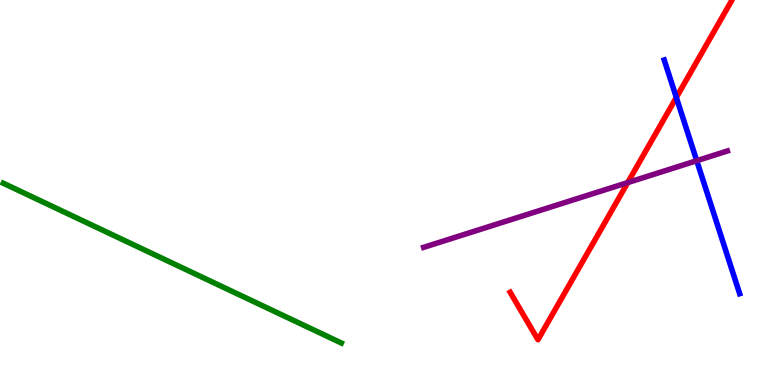[{'lines': ['blue', 'red'], 'intersections': [{'x': 8.73, 'y': 7.47}]}, {'lines': ['green', 'red'], 'intersections': []}, {'lines': ['purple', 'red'], 'intersections': [{'x': 8.1, 'y': 5.26}]}, {'lines': ['blue', 'green'], 'intersections': []}, {'lines': ['blue', 'purple'], 'intersections': [{'x': 8.99, 'y': 5.83}]}, {'lines': ['green', 'purple'], 'intersections': []}]